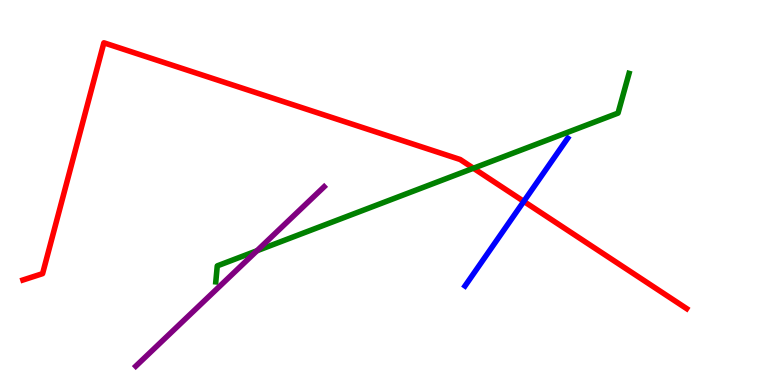[{'lines': ['blue', 'red'], 'intersections': [{'x': 6.76, 'y': 4.77}]}, {'lines': ['green', 'red'], 'intersections': [{'x': 6.11, 'y': 5.63}]}, {'lines': ['purple', 'red'], 'intersections': []}, {'lines': ['blue', 'green'], 'intersections': []}, {'lines': ['blue', 'purple'], 'intersections': []}, {'lines': ['green', 'purple'], 'intersections': [{'x': 3.32, 'y': 3.49}]}]